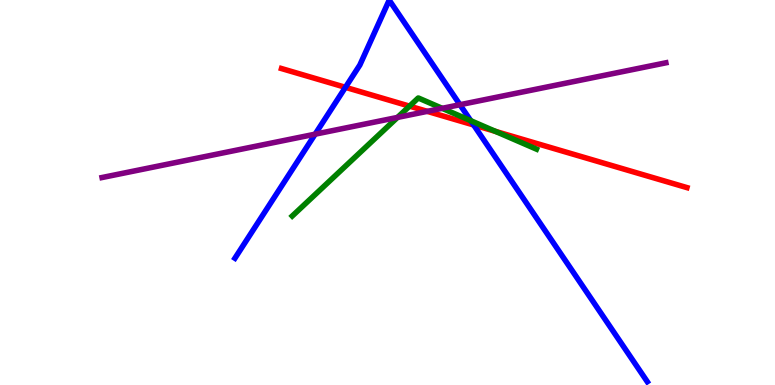[{'lines': ['blue', 'red'], 'intersections': [{'x': 4.46, 'y': 7.73}, {'x': 6.11, 'y': 6.75}]}, {'lines': ['green', 'red'], 'intersections': [{'x': 5.28, 'y': 7.24}, {'x': 6.39, 'y': 6.59}]}, {'lines': ['purple', 'red'], 'intersections': [{'x': 5.51, 'y': 7.11}]}, {'lines': ['blue', 'green'], 'intersections': [{'x': 6.07, 'y': 6.87}]}, {'lines': ['blue', 'purple'], 'intersections': [{'x': 4.07, 'y': 6.52}, {'x': 5.93, 'y': 7.28}]}, {'lines': ['green', 'purple'], 'intersections': [{'x': 5.13, 'y': 6.95}, {'x': 5.71, 'y': 7.19}]}]